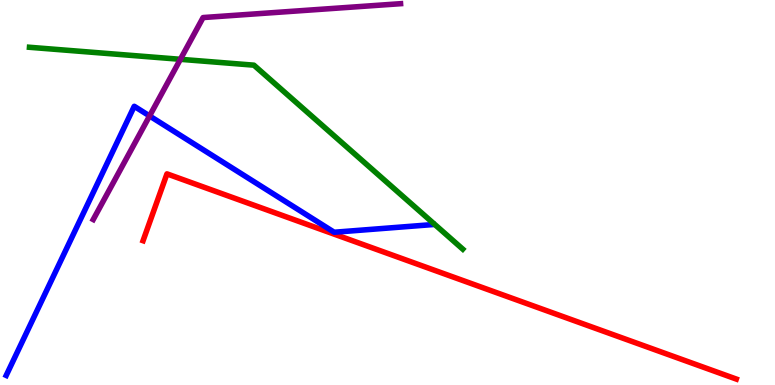[{'lines': ['blue', 'red'], 'intersections': []}, {'lines': ['green', 'red'], 'intersections': []}, {'lines': ['purple', 'red'], 'intersections': []}, {'lines': ['blue', 'green'], 'intersections': []}, {'lines': ['blue', 'purple'], 'intersections': [{'x': 1.93, 'y': 6.99}]}, {'lines': ['green', 'purple'], 'intersections': [{'x': 2.33, 'y': 8.46}]}]